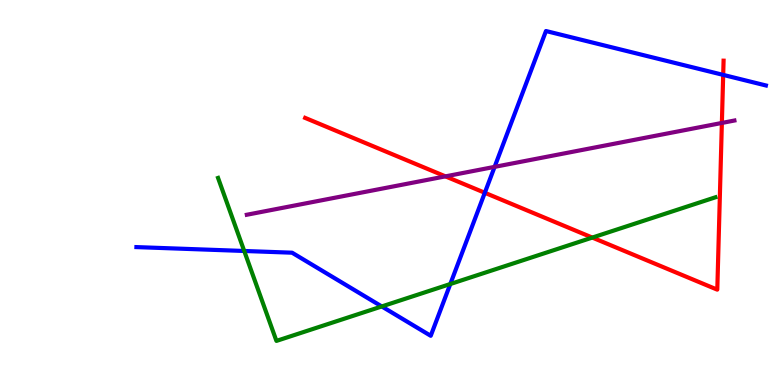[{'lines': ['blue', 'red'], 'intersections': [{'x': 6.26, 'y': 4.99}, {'x': 9.33, 'y': 8.05}]}, {'lines': ['green', 'red'], 'intersections': [{'x': 7.64, 'y': 3.83}]}, {'lines': ['purple', 'red'], 'intersections': [{'x': 5.75, 'y': 5.42}, {'x': 9.31, 'y': 6.81}]}, {'lines': ['blue', 'green'], 'intersections': [{'x': 3.15, 'y': 3.48}, {'x': 4.93, 'y': 2.04}, {'x': 5.81, 'y': 2.62}]}, {'lines': ['blue', 'purple'], 'intersections': [{'x': 6.38, 'y': 5.67}]}, {'lines': ['green', 'purple'], 'intersections': []}]